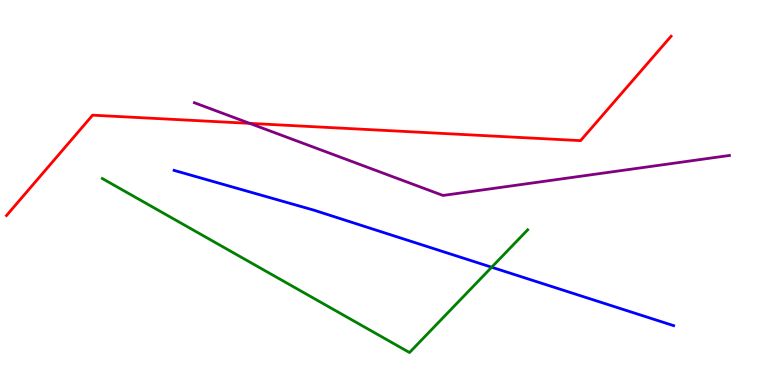[{'lines': ['blue', 'red'], 'intersections': []}, {'lines': ['green', 'red'], 'intersections': []}, {'lines': ['purple', 'red'], 'intersections': [{'x': 3.22, 'y': 6.8}]}, {'lines': ['blue', 'green'], 'intersections': [{'x': 6.34, 'y': 3.06}]}, {'lines': ['blue', 'purple'], 'intersections': []}, {'lines': ['green', 'purple'], 'intersections': []}]